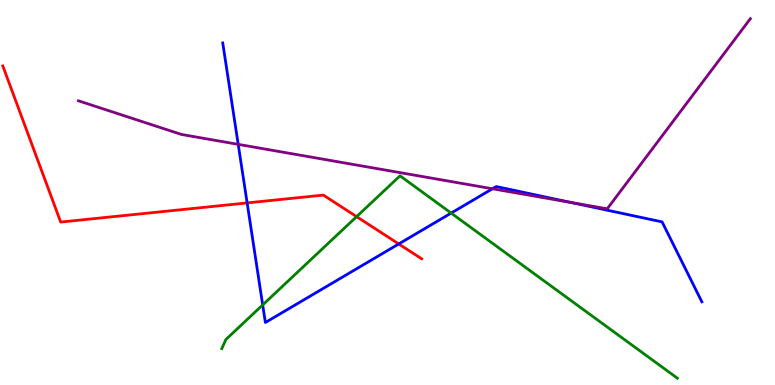[{'lines': ['blue', 'red'], 'intersections': [{'x': 3.19, 'y': 4.73}, {'x': 5.15, 'y': 3.66}]}, {'lines': ['green', 'red'], 'intersections': [{'x': 4.6, 'y': 4.37}]}, {'lines': ['purple', 'red'], 'intersections': []}, {'lines': ['blue', 'green'], 'intersections': [{'x': 3.39, 'y': 2.08}, {'x': 5.82, 'y': 4.47}]}, {'lines': ['blue', 'purple'], 'intersections': [{'x': 3.07, 'y': 6.25}, {'x': 6.35, 'y': 5.1}, {'x': 7.37, 'y': 4.74}]}, {'lines': ['green', 'purple'], 'intersections': []}]